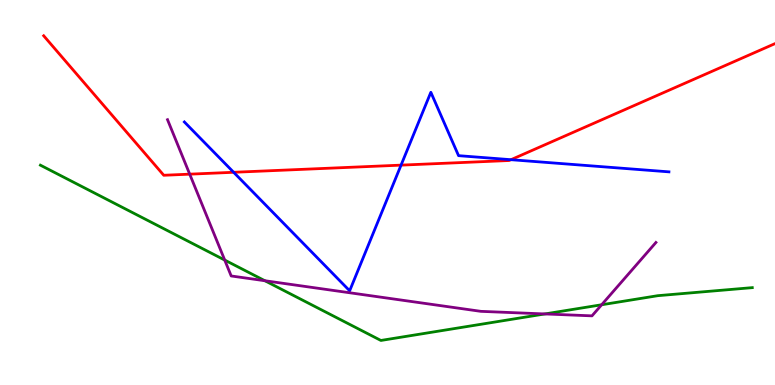[{'lines': ['blue', 'red'], 'intersections': [{'x': 3.01, 'y': 5.53}, {'x': 5.17, 'y': 5.71}, {'x': 6.59, 'y': 5.85}]}, {'lines': ['green', 'red'], 'intersections': []}, {'lines': ['purple', 'red'], 'intersections': [{'x': 2.45, 'y': 5.48}]}, {'lines': ['blue', 'green'], 'intersections': []}, {'lines': ['blue', 'purple'], 'intersections': []}, {'lines': ['green', 'purple'], 'intersections': [{'x': 2.9, 'y': 3.25}, {'x': 3.42, 'y': 2.71}, {'x': 7.03, 'y': 1.85}, {'x': 7.76, 'y': 2.08}]}]